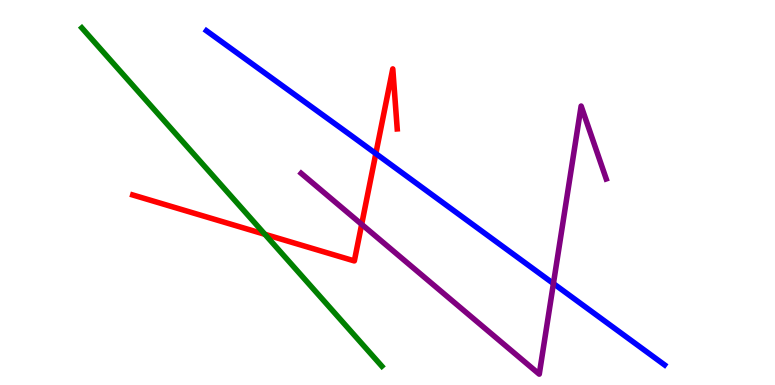[{'lines': ['blue', 'red'], 'intersections': [{'x': 4.85, 'y': 6.01}]}, {'lines': ['green', 'red'], 'intersections': [{'x': 3.42, 'y': 3.91}]}, {'lines': ['purple', 'red'], 'intersections': [{'x': 4.67, 'y': 4.17}]}, {'lines': ['blue', 'green'], 'intersections': []}, {'lines': ['blue', 'purple'], 'intersections': [{'x': 7.14, 'y': 2.63}]}, {'lines': ['green', 'purple'], 'intersections': []}]